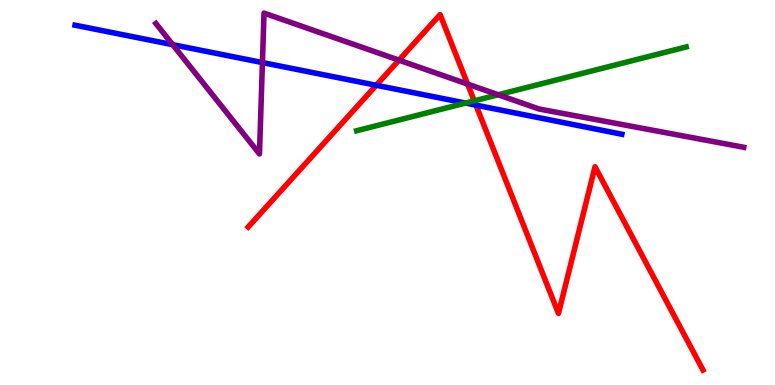[{'lines': ['blue', 'red'], 'intersections': [{'x': 4.85, 'y': 7.79}, {'x': 6.14, 'y': 7.27}]}, {'lines': ['green', 'red'], 'intersections': [{'x': 6.12, 'y': 7.38}]}, {'lines': ['purple', 'red'], 'intersections': [{'x': 5.15, 'y': 8.44}, {'x': 6.03, 'y': 7.82}]}, {'lines': ['blue', 'green'], 'intersections': [{'x': 6.01, 'y': 7.32}]}, {'lines': ['blue', 'purple'], 'intersections': [{'x': 2.23, 'y': 8.84}, {'x': 3.39, 'y': 8.37}]}, {'lines': ['green', 'purple'], 'intersections': [{'x': 6.43, 'y': 7.54}]}]